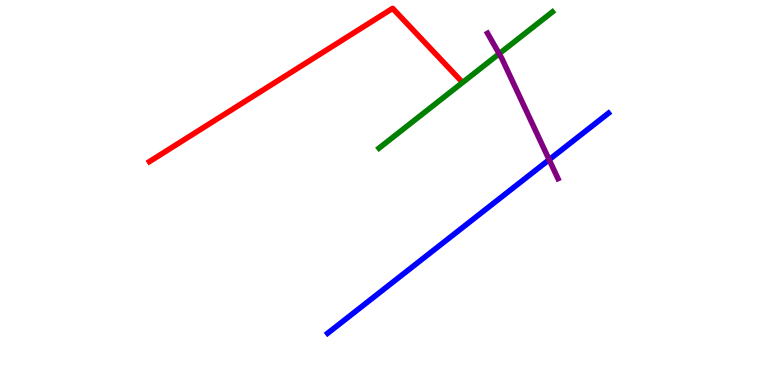[{'lines': ['blue', 'red'], 'intersections': []}, {'lines': ['green', 'red'], 'intersections': []}, {'lines': ['purple', 'red'], 'intersections': []}, {'lines': ['blue', 'green'], 'intersections': []}, {'lines': ['blue', 'purple'], 'intersections': [{'x': 7.09, 'y': 5.85}]}, {'lines': ['green', 'purple'], 'intersections': [{'x': 6.44, 'y': 8.6}]}]